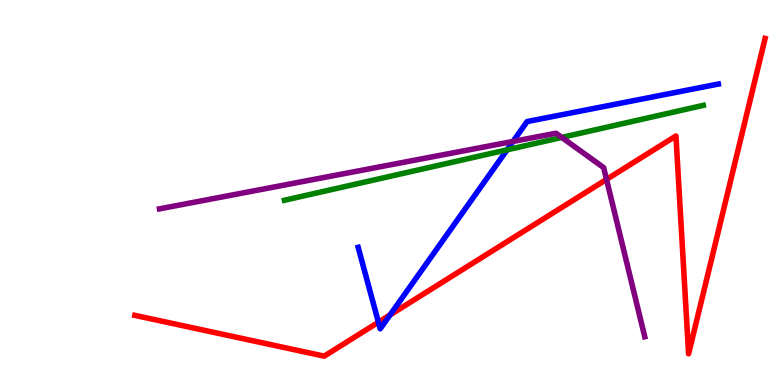[{'lines': ['blue', 'red'], 'intersections': [{'x': 4.88, 'y': 1.63}, {'x': 5.03, 'y': 1.82}]}, {'lines': ['green', 'red'], 'intersections': []}, {'lines': ['purple', 'red'], 'intersections': [{'x': 7.83, 'y': 5.34}]}, {'lines': ['blue', 'green'], 'intersections': [{'x': 6.54, 'y': 6.11}]}, {'lines': ['blue', 'purple'], 'intersections': [{'x': 6.62, 'y': 6.33}]}, {'lines': ['green', 'purple'], 'intersections': [{'x': 7.25, 'y': 6.43}]}]